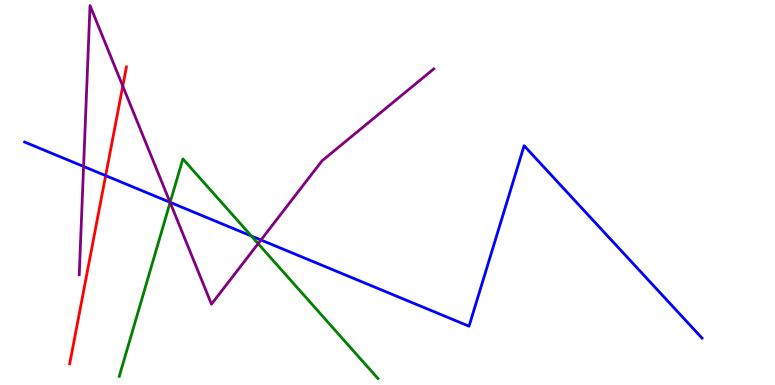[{'lines': ['blue', 'red'], 'intersections': [{'x': 1.36, 'y': 5.44}]}, {'lines': ['green', 'red'], 'intersections': []}, {'lines': ['purple', 'red'], 'intersections': [{'x': 1.58, 'y': 7.76}]}, {'lines': ['blue', 'green'], 'intersections': [{'x': 2.2, 'y': 4.74}, {'x': 3.24, 'y': 3.87}]}, {'lines': ['blue', 'purple'], 'intersections': [{'x': 1.08, 'y': 5.68}, {'x': 2.19, 'y': 4.75}, {'x': 3.37, 'y': 3.77}]}, {'lines': ['green', 'purple'], 'intersections': [{'x': 2.2, 'y': 4.74}, {'x': 3.33, 'y': 3.67}]}]